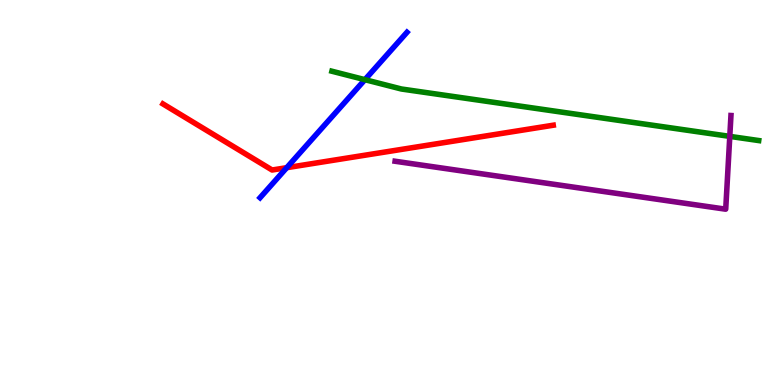[{'lines': ['blue', 'red'], 'intersections': [{'x': 3.7, 'y': 5.64}]}, {'lines': ['green', 'red'], 'intersections': []}, {'lines': ['purple', 'red'], 'intersections': []}, {'lines': ['blue', 'green'], 'intersections': [{'x': 4.71, 'y': 7.93}]}, {'lines': ['blue', 'purple'], 'intersections': []}, {'lines': ['green', 'purple'], 'intersections': [{'x': 9.42, 'y': 6.46}]}]